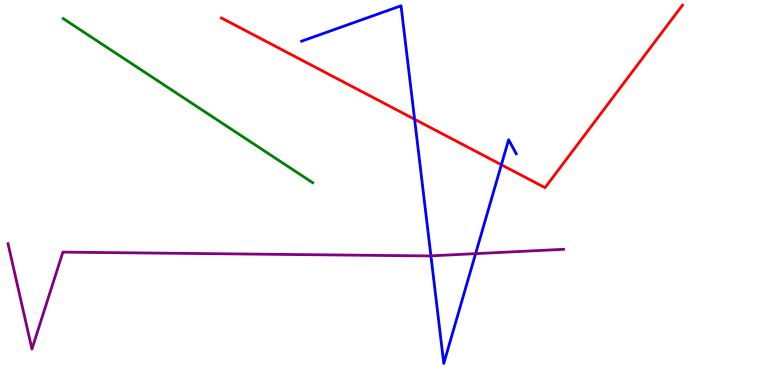[{'lines': ['blue', 'red'], 'intersections': [{'x': 5.35, 'y': 6.9}, {'x': 6.47, 'y': 5.72}]}, {'lines': ['green', 'red'], 'intersections': []}, {'lines': ['purple', 'red'], 'intersections': []}, {'lines': ['blue', 'green'], 'intersections': []}, {'lines': ['blue', 'purple'], 'intersections': [{'x': 5.56, 'y': 3.35}, {'x': 6.14, 'y': 3.41}]}, {'lines': ['green', 'purple'], 'intersections': []}]